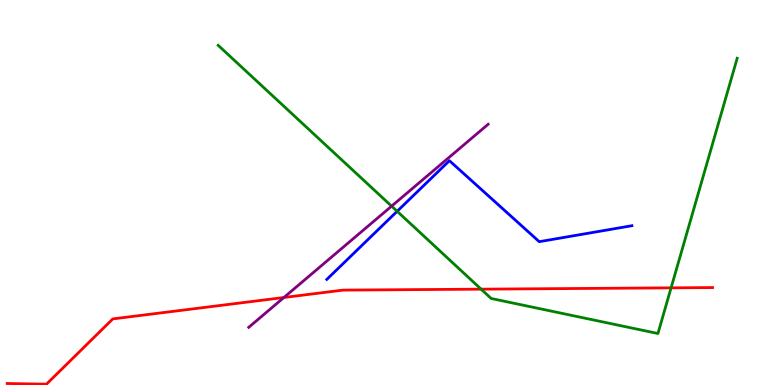[{'lines': ['blue', 'red'], 'intersections': []}, {'lines': ['green', 'red'], 'intersections': [{'x': 6.21, 'y': 2.49}, {'x': 8.66, 'y': 2.52}]}, {'lines': ['purple', 'red'], 'intersections': [{'x': 3.66, 'y': 2.27}]}, {'lines': ['blue', 'green'], 'intersections': [{'x': 5.12, 'y': 4.51}]}, {'lines': ['blue', 'purple'], 'intersections': []}, {'lines': ['green', 'purple'], 'intersections': [{'x': 5.05, 'y': 4.65}]}]